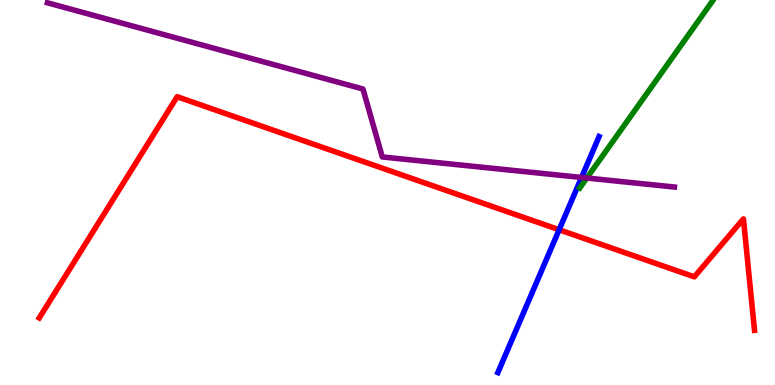[{'lines': ['blue', 'red'], 'intersections': [{'x': 7.21, 'y': 4.03}]}, {'lines': ['green', 'red'], 'intersections': []}, {'lines': ['purple', 'red'], 'intersections': []}, {'lines': ['blue', 'green'], 'intersections': []}, {'lines': ['blue', 'purple'], 'intersections': [{'x': 7.5, 'y': 5.39}]}, {'lines': ['green', 'purple'], 'intersections': [{'x': 7.57, 'y': 5.38}]}]